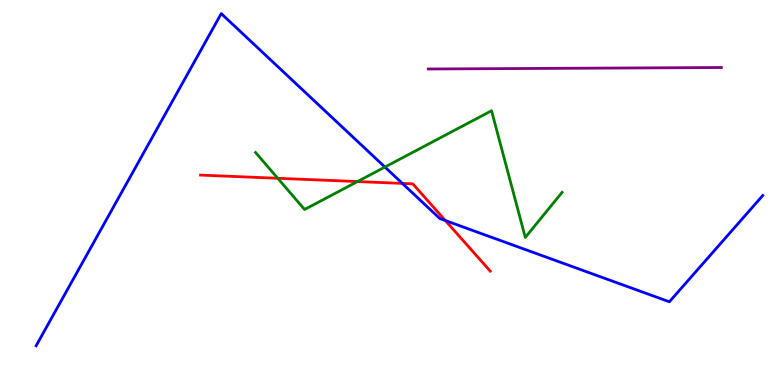[{'lines': ['blue', 'red'], 'intersections': [{'x': 5.19, 'y': 5.24}, {'x': 5.75, 'y': 4.27}]}, {'lines': ['green', 'red'], 'intersections': [{'x': 3.58, 'y': 5.37}, {'x': 4.61, 'y': 5.28}]}, {'lines': ['purple', 'red'], 'intersections': []}, {'lines': ['blue', 'green'], 'intersections': [{'x': 4.97, 'y': 5.66}]}, {'lines': ['blue', 'purple'], 'intersections': []}, {'lines': ['green', 'purple'], 'intersections': []}]